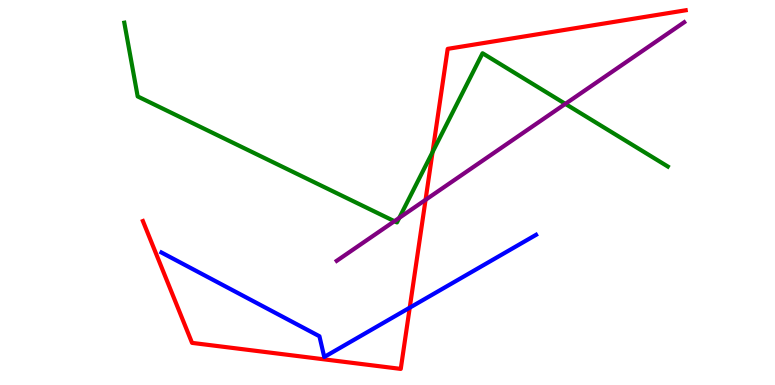[{'lines': ['blue', 'red'], 'intersections': [{'x': 5.29, 'y': 2.01}]}, {'lines': ['green', 'red'], 'intersections': [{'x': 5.58, 'y': 6.05}]}, {'lines': ['purple', 'red'], 'intersections': [{'x': 5.49, 'y': 4.81}]}, {'lines': ['blue', 'green'], 'intersections': []}, {'lines': ['blue', 'purple'], 'intersections': []}, {'lines': ['green', 'purple'], 'intersections': [{'x': 5.09, 'y': 4.25}, {'x': 5.15, 'y': 4.34}, {'x': 7.29, 'y': 7.3}]}]